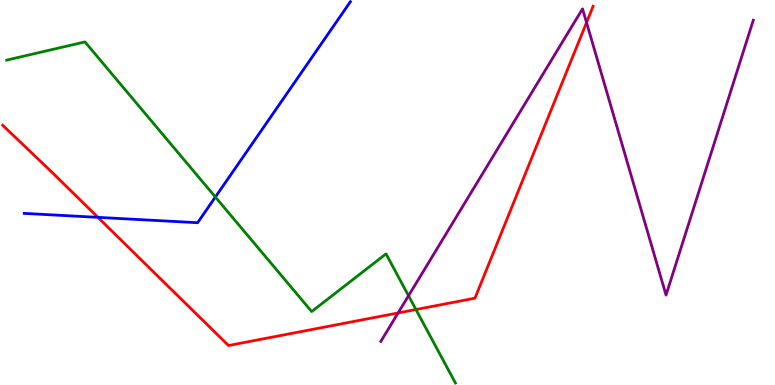[{'lines': ['blue', 'red'], 'intersections': [{'x': 1.26, 'y': 4.35}]}, {'lines': ['green', 'red'], 'intersections': [{'x': 5.37, 'y': 1.96}]}, {'lines': ['purple', 'red'], 'intersections': [{'x': 5.14, 'y': 1.87}, {'x': 7.57, 'y': 9.41}]}, {'lines': ['blue', 'green'], 'intersections': [{'x': 2.78, 'y': 4.88}]}, {'lines': ['blue', 'purple'], 'intersections': []}, {'lines': ['green', 'purple'], 'intersections': [{'x': 5.27, 'y': 2.32}]}]